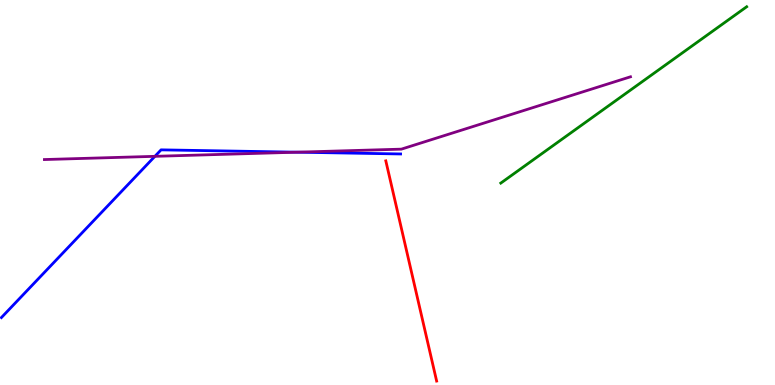[{'lines': ['blue', 'red'], 'intersections': []}, {'lines': ['green', 'red'], 'intersections': []}, {'lines': ['purple', 'red'], 'intersections': []}, {'lines': ['blue', 'green'], 'intersections': []}, {'lines': ['blue', 'purple'], 'intersections': [{'x': 2.0, 'y': 5.94}, {'x': 3.83, 'y': 6.05}]}, {'lines': ['green', 'purple'], 'intersections': []}]